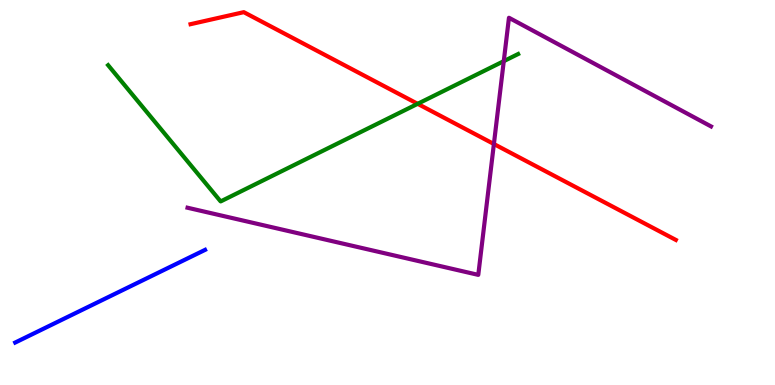[{'lines': ['blue', 'red'], 'intersections': []}, {'lines': ['green', 'red'], 'intersections': [{'x': 5.39, 'y': 7.3}]}, {'lines': ['purple', 'red'], 'intersections': [{'x': 6.37, 'y': 6.26}]}, {'lines': ['blue', 'green'], 'intersections': []}, {'lines': ['blue', 'purple'], 'intersections': []}, {'lines': ['green', 'purple'], 'intersections': [{'x': 6.5, 'y': 8.41}]}]